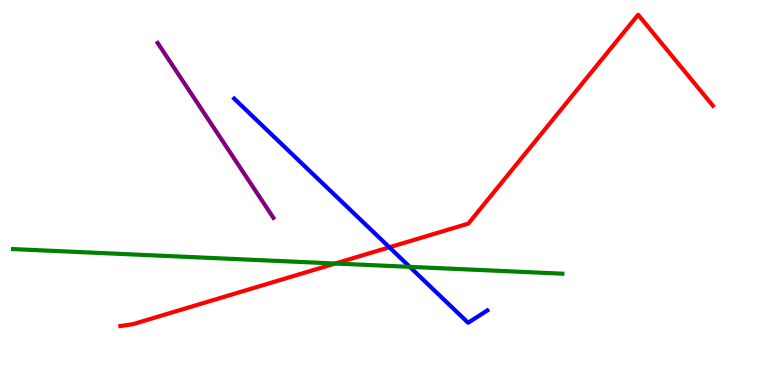[{'lines': ['blue', 'red'], 'intersections': [{'x': 5.02, 'y': 3.58}]}, {'lines': ['green', 'red'], 'intersections': [{'x': 4.33, 'y': 3.16}]}, {'lines': ['purple', 'red'], 'intersections': []}, {'lines': ['blue', 'green'], 'intersections': [{'x': 5.29, 'y': 3.07}]}, {'lines': ['blue', 'purple'], 'intersections': []}, {'lines': ['green', 'purple'], 'intersections': []}]